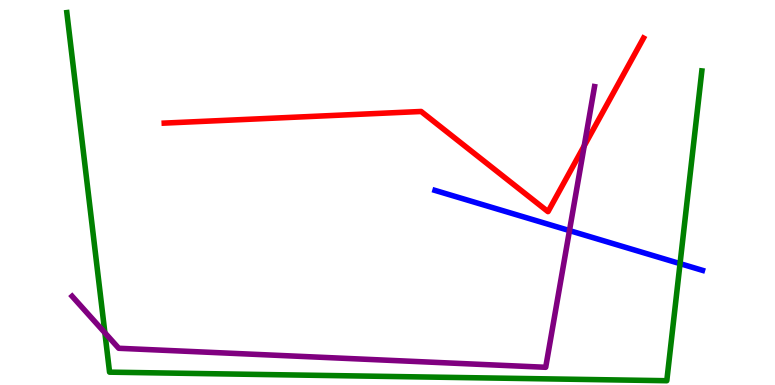[{'lines': ['blue', 'red'], 'intersections': []}, {'lines': ['green', 'red'], 'intersections': []}, {'lines': ['purple', 'red'], 'intersections': [{'x': 7.54, 'y': 6.21}]}, {'lines': ['blue', 'green'], 'intersections': [{'x': 8.77, 'y': 3.15}]}, {'lines': ['blue', 'purple'], 'intersections': [{'x': 7.35, 'y': 4.01}]}, {'lines': ['green', 'purple'], 'intersections': [{'x': 1.35, 'y': 1.36}]}]